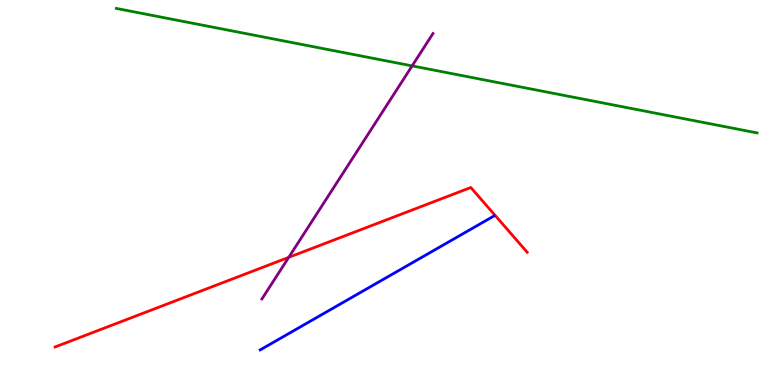[{'lines': ['blue', 'red'], 'intersections': []}, {'lines': ['green', 'red'], 'intersections': []}, {'lines': ['purple', 'red'], 'intersections': [{'x': 3.73, 'y': 3.32}]}, {'lines': ['blue', 'green'], 'intersections': []}, {'lines': ['blue', 'purple'], 'intersections': []}, {'lines': ['green', 'purple'], 'intersections': [{'x': 5.32, 'y': 8.29}]}]